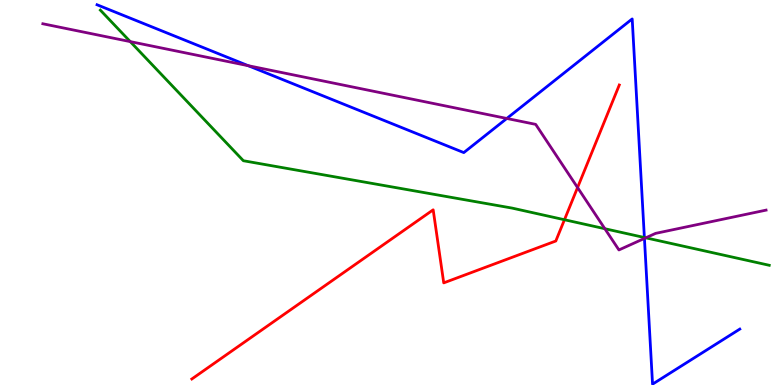[{'lines': ['blue', 'red'], 'intersections': []}, {'lines': ['green', 'red'], 'intersections': [{'x': 7.28, 'y': 4.29}]}, {'lines': ['purple', 'red'], 'intersections': [{'x': 7.45, 'y': 5.13}]}, {'lines': ['blue', 'green'], 'intersections': [{'x': 8.31, 'y': 3.83}]}, {'lines': ['blue', 'purple'], 'intersections': [{'x': 3.2, 'y': 8.29}, {'x': 6.54, 'y': 6.92}, {'x': 8.32, 'y': 3.81}]}, {'lines': ['green', 'purple'], 'intersections': [{'x': 1.68, 'y': 8.92}, {'x': 7.8, 'y': 4.06}, {'x': 8.33, 'y': 3.82}]}]